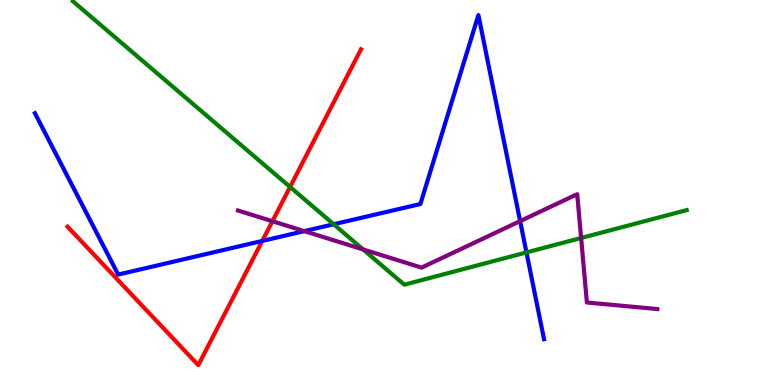[{'lines': ['blue', 'red'], 'intersections': [{'x': 3.38, 'y': 3.74}]}, {'lines': ['green', 'red'], 'intersections': [{'x': 3.74, 'y': 5.14}]}, {'lines': ['purple', 'red'], 'intersections': [{'x': 3.52, 'y': 4.25}]}, {'lines': ['blue', 'green'], 'intersections': [{'x': 4.31, 'y': 4.17}, {'x': 6.79, 'y': 3.44}]}, {'lines': ['blue', 'purple'], 'intersections': [{'x': 3.93, 'y': 4.0}, {'x': 6.71, 'y': 4.26}]}, {'lines': ['green', 'purple'], 'intersections': [{'x': 4.68, 'y': 3.52}, {'x': 7.5, 'y': 3.82}]}]